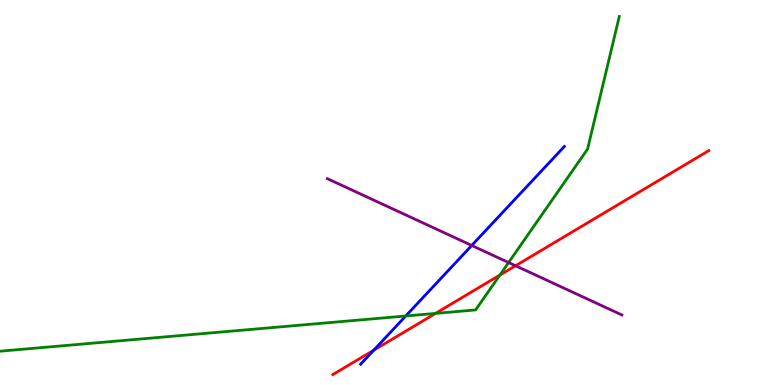[{'lines': ['blue', 'red'], 'intersections': [{'x': 4.82, 'y': 0.904}]}, {'lines': ['green', 'red'], 'intersections': [{'x': 5.62, 'y': 1.86}, {'x': 6.45, 'y': 2.86}]}, {'lines': ['purple', 'red'], 'intersections': [{'x': 6.65, 'y': 3.1}]}, {'lines': ['blue', 'green'], 'intersections': [{'x': 5.24, 'y': 1.79}]}, {'lines': ['blue', 'purple'], 'intersections': [{'x': 6.09, 'y': 3.62}]}, {'lines': ['green', 'purple'], 'intersections': [{'x': 6.56, 'y': 3.18}]}]